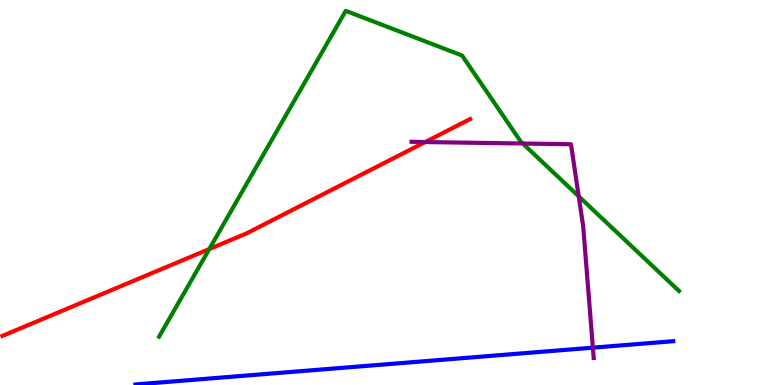[{'lines': ['blue', 'red'], 'intersections': []}, {'lines': ['green', 'red'], 'intersections': [{'x': 2.7, 'y': 3.53}]}, {'lines': ['purple', 'red'], 'intersections': [{'x': 5.49, 'y': 6.31}]}, {'lines': ['blue', 'green'], 'intersections': []}, {'lines': ['blue', 'purple'], 'intersections': [{'x': 7.65, 'y': 0.97}]}, {'lines': ['green', 'purple'], 'intersections': [{'x': 6.75, 'y': 6.27}, {'x': 7.47, 'y': 4.9}]}]